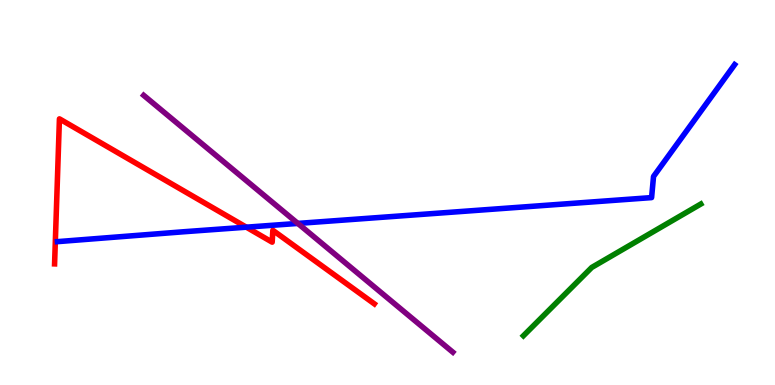[{'lines': ['blue', 'red'], 'intersections': [{'x': 3.18, 'y': 4.1}]}, {'lines': ['green', 'red'], 'intersections': []}, {'lines': ['purple', 'red'], 'intersections': []}, {'lines': ['blue', 'green'], 'intersections': []}, {'lines': ['blue', 'purple'], 'intersections': [{'x': 3.84, 'y': 4.2}]}, {'lines': ['green', 'purple'], 'intersections': []}]